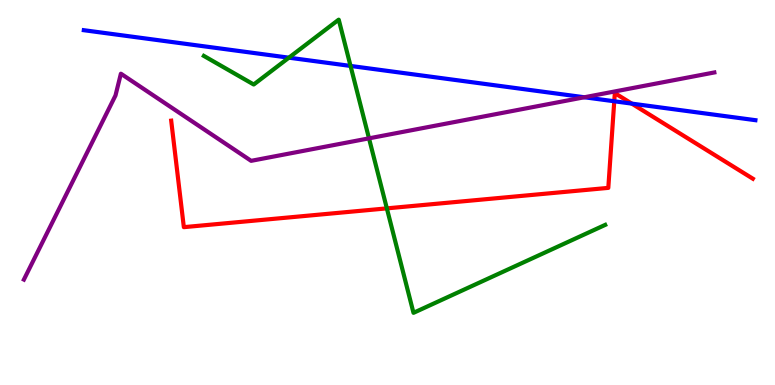[{'lines': ['blue', 'red'], 'intersections': [{'x': 7.93, 'y': 7.37}, {'x': 8.15, 'y': 7.31}]}, {'lines': ['green', 'red'], 'intersections': [{'x': 4.99, 'y': 4.59}]}, {'lines': ['purple', 'red'], 'intersections': []}, {'lines': ['blue', 'green'], 'intersections': [{'x': 3.73, 'y': 8.5}, {'x': 4.52, 'y': 8.29}]}, {'lines': ['blue', 'purple'], 'intersections': [{'x': 7.54, 'y': 7.47}]}, {'lines': ['green', 'purple'], 'intersections': [{'x': 4.76, 'y': 6.41}]}]